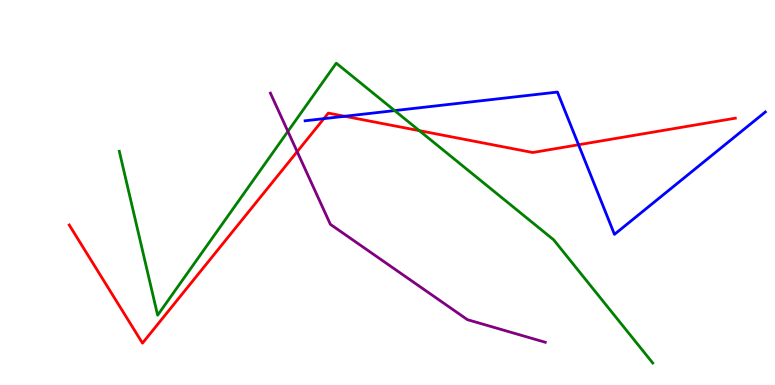[{'lines': ['blue', 'red'], 'intersections': [{'x': 4.18, 'y': 6.92}, {'x': 4.45, 'y': 6.98}, {'x': 7.47, 'y': 6.24}]}, {'lines': ['green', 'red'], 'intersections': [{'x': 5.41, 'y': 6.61}]}, {'lines': ['purple', 'red'], 'intersections': [{'x': 3.83, 'y': 6.06}]}, {'lines': ['blue', 'green'], 'intersections': [{'x': 5.09, 'y': 7.13}]}, {'lines': ['blue', 'purple'], 'intersections': []}, {'lines': ['green', 'purple'], 'intersections': [{'x': 3.71, 'y': 6.59}]}]